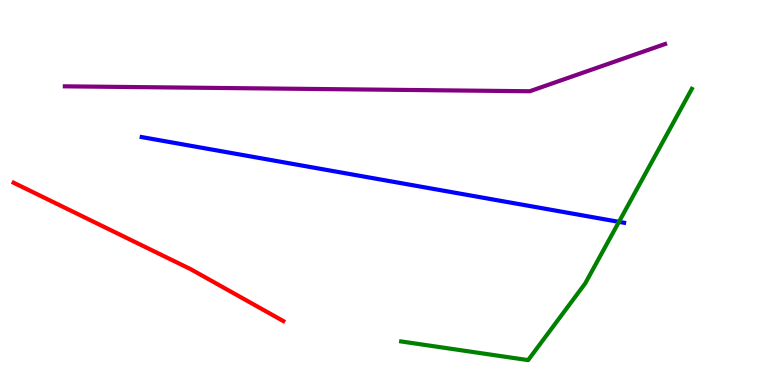[{'lines': ['blue', 'red'], 'intersections': []}, {'lines': ['green', 'red'], 'intersections': []}, {'lines': ['purple', 'red'], 'intersections': []}, {'lines': ['blue', 'green'], 'intersections': [{'x': 7.99, 'y': 4.24}]}, {'lines': ['blue', 'purple'], 'intersections': []}, {'lines': ['green', 'purple'], 'intersections': []}]